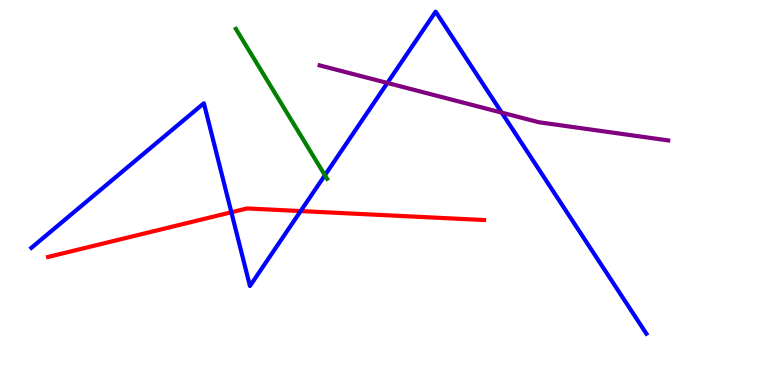[{'lines': ['blue', 'red'], 'intersections': [{'x': 2.99, 'y': 4.49}, {'x': 3.88, 'y': 4.52}]}, {'lines': ['green', 'red'], 'intersections': []}, {'lines': ['purple', 'red'], 'intersections': []}, {'lines': ['blue', 'green'], 'intersections': [{'x': 4.19, 'y': 5.45}]}, {'lines': ['blue', 'purple'], 'intersections': [{'x': 5.0, 'y': 7.85}, {'x': 6.47, 'y': 7.07}]}, {'lines': ['green', 'purple'], 'intersections': []}]